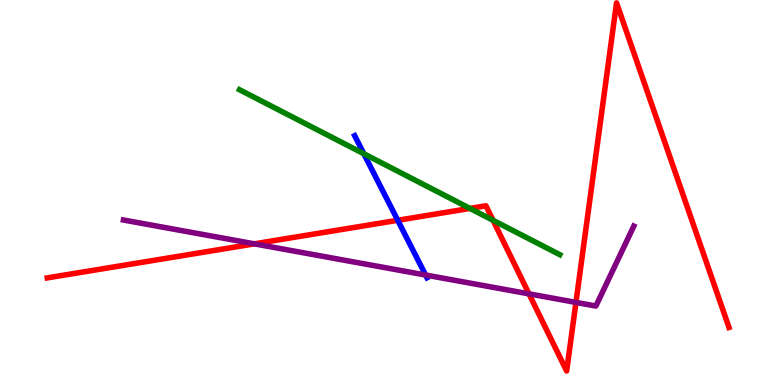[{'lines': ['blue', 'red'], 'intersections': [{'x': 5.13, 'y': 4.28}]}, {'lines': ['green', 'red'], 'intersections': [{'x': 6.06, 'y': 4.59}, {'x': 6.36, 'y': 4.28}]}, {'lines': ['purple', 'red'], 'intersections': [{'x': 3.28, 'y': 3.67}, {'x': 6.83, 'y': 2.37}, {'x': 7.43, 'y': 2.15}]}, {'lines': ['blue', 'green'], 'intersections': [{'x': 4.7, 'y': 6.01}]}, {'lines': ['blue', 'purple'], 'intersections': [{'x': 5.49, 'y': 2.86}]}, {'lines': ['green', 'purple'], 'intersections': []}]